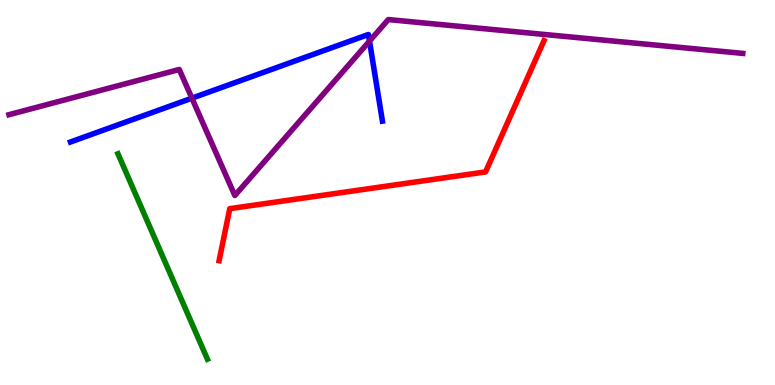[{'lines': ['blue', 'red'], 'intersections': []}, {'lines': ['green', 'red'], 'intersections': []}, {'lines': ['purple', 'red'], 'intersections': []}, {'lines': ['blue', 'green'], 'intersections': []}, {'lines': ['blue', 'purple'], 'intersections': [{'x': 2.48, 'y': 7.45}, {'x': 4.77, 'y': 8.93}]}, {'lines': ['green', 'purple'], 'intersections': []}]